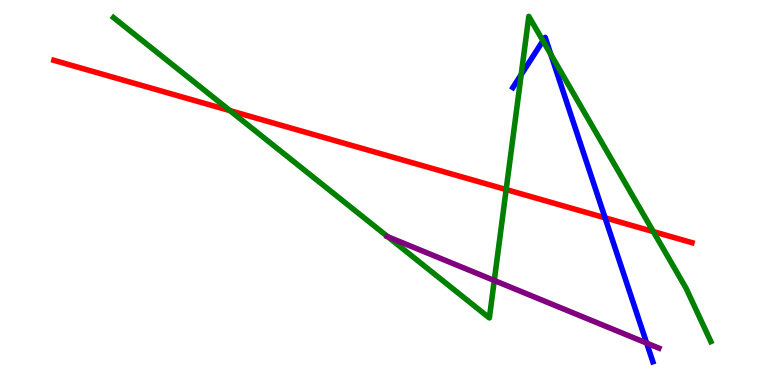[{'lines': ['blue', 'red'], 'intersections': [{'x': 7.81, 'y': 4.34}]}, {'lines': ['green', 'red'], 'intersections': [{'x': 2.97, 'y': 7.13}, {'x': 6.53, 'y': 5.08}, {'x': 8.43, 'y': 3.98}]}, {'lines': ['purple', 'red'], 'intersections': []}, {'lines': ['blue', 'green'], 'intersections': [{'x': 6.73, 'y': 8.06}, {'x': 7.01, 'y': 8.94}, {'x': 7.11, 'y': 8.59}]}, {'lines': ['blue', 'purple'], 'intersections': [{'x': 8.34, 'y': 1.09}]}, {'lines': ['green', 'purple'], 'intersections': [{'x': 5.0, 'y': 3.85}, {'x': 6.38, 'y': 2.71}]}]